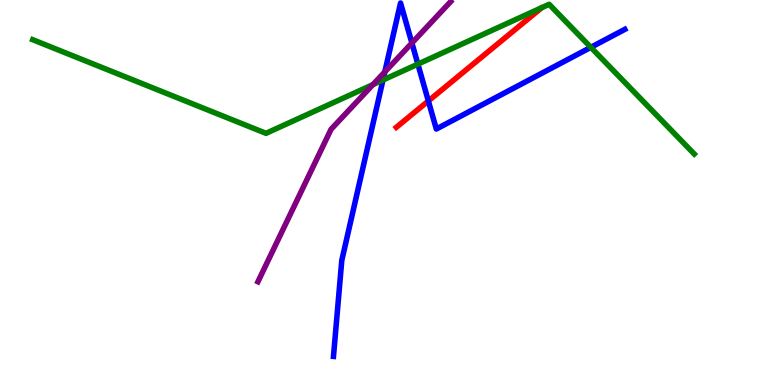[{'lines': ['blue', 'red'], 'intersections': [{'x': 5.53, 'y': 7.38}]}, {'lines': ['green', 'red'], 'intersections': []}, {'lines': ['purple', 'red'], 'intersections': []}, {'lines': ['blue', 'green'], 'intersections': [{'x': 4.94, 'y': 7.92}, {'x': 5.39, 'y': 8.33}, {'x': 7.62, 'y': 8.77}]}, {'lines': ['blue', 'purple'], 'intersections': [{'x': 4.97, 'y': 8.13}, {'x': 5.31, 'y': 8.88}]}, {'lines': ['green', 'purple'], 'intersections': [{'x': 4.81, 'y': 7.8}]}]